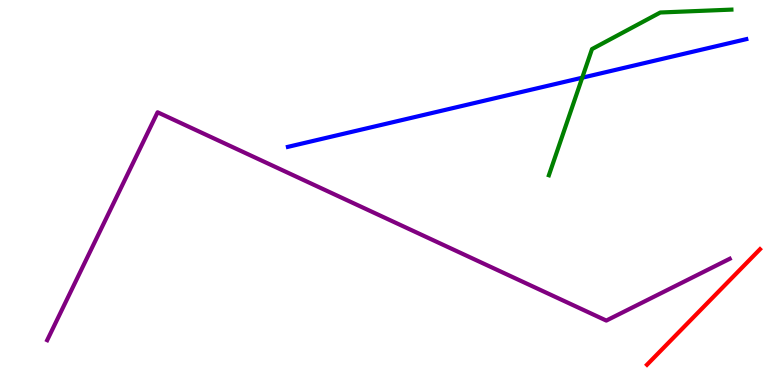[{'lines': ['blue', 'red'], 'intersections': []}, {'lines': ['green', 'red'], 'intersections': []}, {'lines': ['purple', 'red'], 'intersections': []}, {'lines': ['blue', 'green'], 'intersections': [{'x': 7.51, 'y': 7.98}]}, {'lines': ['blue', 'purple'], 'intersections': []}, {'lines': ['green', 'purple'], 'intersections': []}]